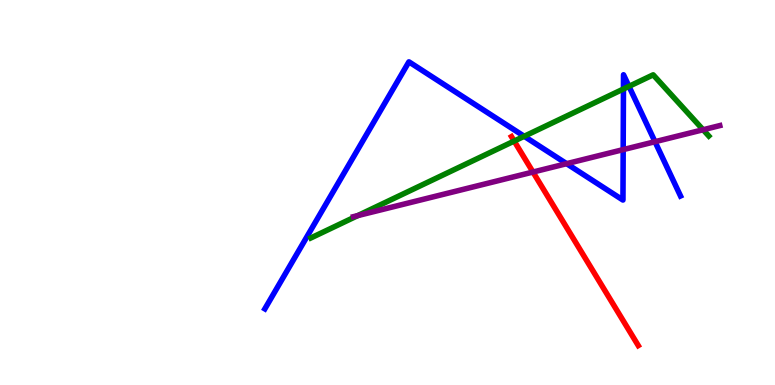[{'lines': ['blue', 'red'], 'intersections': []}, {'lines': ['green', 'red'], 'intersections': [{'x': 6.63, 'y': 6.34}]}, {'lines': ['purple', 'red'], 'intersections': [{'x': 6.88, 'y': 5.53}]}, {'lines': ['blue', 'green'], 'intersections': [{'x': 6.76, 'y': 6.46}, {'x': 8.04, 'y': 7.69}, {'x': 8.12, 'y': 7.76}]}, {'lines': ['blue', 'purple'], 'intersections': [{'x': 7.31, 'y': 5.75}, {'x': 8.04, 'y': 6.11}, {'x': 8.45, 'y': 6.32}]}, {'lines': ['green', 'purple'], 'intersections': [{'x': 4.62, 'y': 4.4}, {'x': 9.07, 'y': 6.63}]}]